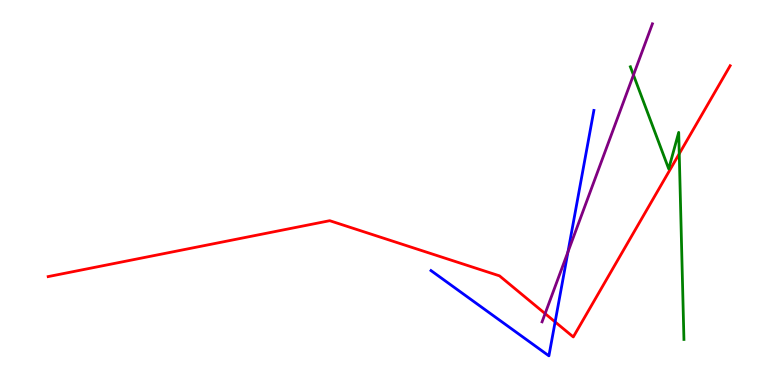[{'lines': ['blue', 'red'], 'intersections': [{'x': 7.16, 'y': 1.64}]}, {'lines': ['green', 'red'], 'intersections': [{'x': 8.76, 'y': 6.01}]}, {'lines': ['purple', 'red'], 'intersections': [{'x': 7.03, 'y': 1.85}]}, {'lines': ['blue', 'green'], 'intersections': []}, {'lines': ['blue', 'purple'], 'intersections': [{'x': 7.33, 'y': 3.46}]}, {'lines': ['green', 'purple'], 'intersections': [{'x': 8.17, 'y': 8.05}]}]